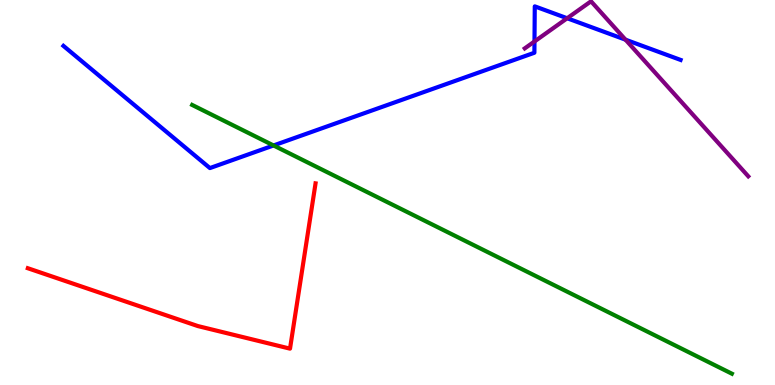[{'lines': ['blue', 'red'], 'intersections': []}, {'lines': ['green', 'red'], 'intersections': []}, {'lines': ['purple', 'red'], 'intersections': []}, {'lines': ['blue', 'green'], 'intersections': [{'x': 3.53, 'y': 6.22}]}, {'lines': ['blue', 'purple'], 'intersections': [{'x': 6.9, 'y': 8.92}, {'x': 7.32, 'y': 9.53}, {'x': 8.07, 'y': 8.97}]}, {'lines': ['green', 'purple'], 'intersections': []}]